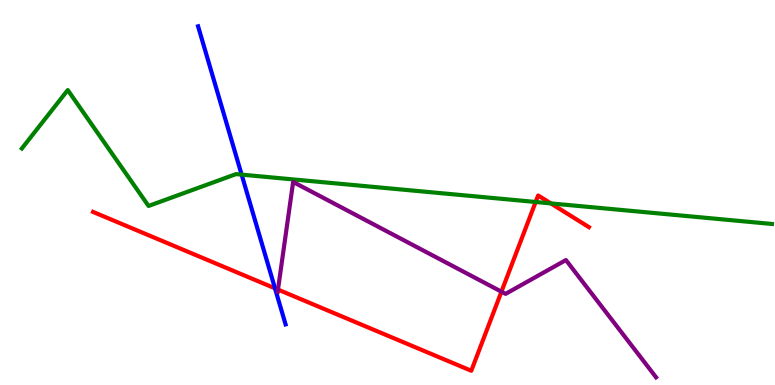[{'lines': ['blue', 'red'], 'intersections': [{'x': 3.55, 'y': 2.51}]}, {'lines': ['green', 'red'], 'intersections': [{'x': 6.91, 'y': 4.75}, {'x': 7.11, 'y': 4.72}]}, {'lines': ['purple', 'red'], 'intersections': [{'x': 3.59, 'y': 2.48}, {'x': 6.47, 'y': 2.42}]}, {'lines': ['blue', 'green'], 'intersections': [{'x': 3.12, 'y': 5.46}]}, {'lines': ['blue', 'purple'], 'intersections': []}, {'lines': ['green', 'purple'], 'intersections': []}]